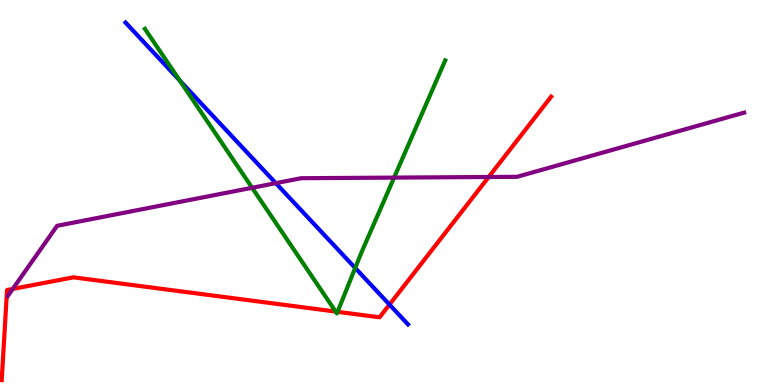[{'lines': ['blue', 'red'], 'intersections': [{'x': 5.03, 'y': 2.09}]}, {'lines': ['green', 'red'], 'intersections': [{'x': 4.33, 'y': 1.91}, {'x': 4.36, 'y': 1.9}]}, {'lines': ['purple', 'red'], 'intersections': [{'x': 0.165, 'y': 2.5}, {'x': 6.31, 'y': 5.4}]}, {'lines': ['blue', 'green'], 'intersections': [{'x': 2.32, 'y': 7.91}, {'x': 4.58, 'y': 3.04}]}, {'lines': ['blue', 'purple'], 'intersections': [{'x': 3.56, 'y': 5.24}]}, {'lines': ['green', 'purple'], 'intersections': [{'x': 3.25, 'y': 5.12}, {'x': 5.09, 'y': 5.39}]}]